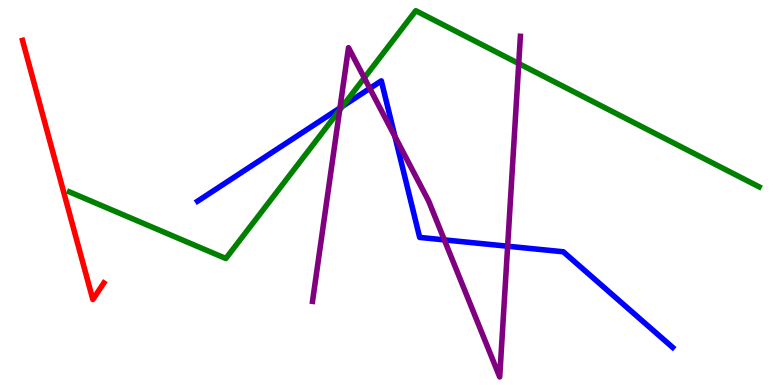[{'lines': ['blue', 'red'], 'intersections': []}, {'lines': ['green', 'red'], 'intersections': []}, {'lines': ['purple', 'red'], 'intersections': []}, {'lines': ['blue', 'green'], 'intersections': [{'x': 4.42, 'y': 7.24}]}, {'lines': ['blue', 'purple'], 'intersections': [{'x': 4.39, 'y': 7.2}, {'x': 4.77, 'y': 7.7}, {'x': 5.1, 'y': 6.45}, {'x': 5.73, 'y': 3.77}, {'x': 6.55, 'y': 3.6}]}, {'lines': ['green', 'purple'], 'intersections': [{'x': 4.38, 'y': 7.14}, {'x': 4.7, 'y': 7.98}, {'x': 6.69, 'y': 8.35}]}]